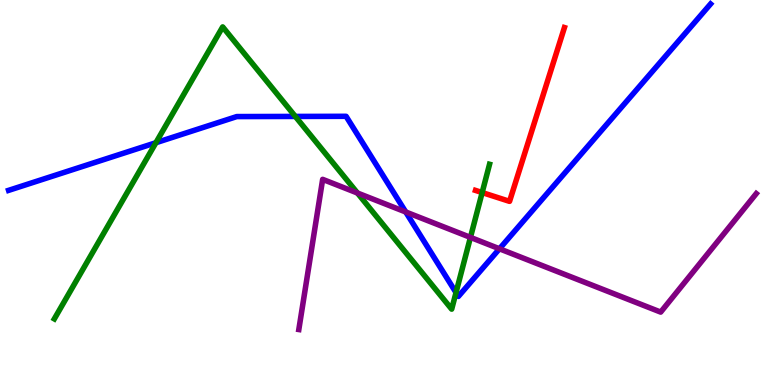[{'lines': ['blue', 'red'], 'intersections': []}, {'lines': ['green', 'red'], 'intersections': [{'x': 6.22, 'y': 5.0}]}, {'lines': ['purple', 'red'], 'intersections': []}, {'lines': ['blue', 'green'], 'intersections': [{'x': 2.01, 'y': 6.29}, {'x': 3.81, 'y': 6.98}, {'x': 5.88, 'y': 2.4}]}, {'lines': ['blue', 'purple'], 'intersections': [{'x': 5.24, 'y': 4.49}, {'x': 6.44, 'y': 3.54}]}, {'lines': ['green', 'purple'], 'intersections': [{'x': 4.61, 'y': 4.99}, {'x': 6.07, 'y': 3.83}]}]